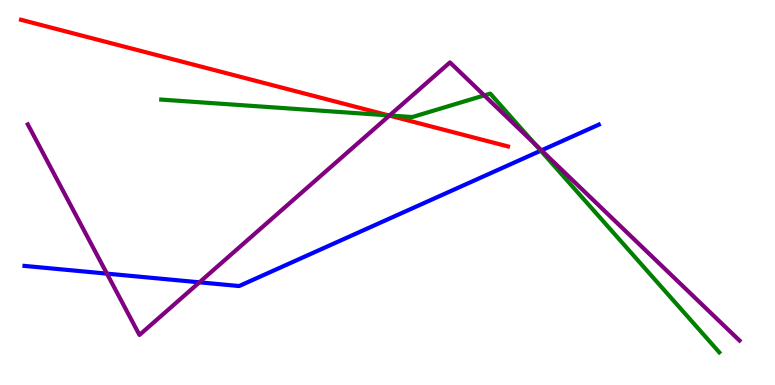[{'lines': ['blue', 'red'], 'intersections': []}, {'lines': ['green', 'red'], 'intersections': [{'x': 5.01, 'y': 7.0}]}, {'lines': ['purple', 'red'], 'intersections': [{'x': 5.02, 'y': 7.0}]}, {'lines': ['blue', 'green'], 'intersections': [{'x': 6.98, 'y': 6.09}]}, {'lines': ['blue', 'purple'], 'intersections': [{'x': 1.38, 'y': 2.89}, {'x': 2.57, 'y': 2.67}, {'x': 6.99, 'y': 6.09}]}, {'lines': ['green', 'purple'], 'intersections': [{'x': 5.03, 'y': 7.0}, {'x': 6.25, 'y': 7.52}, {'x': 6.9, 'y': 6.26}]}]